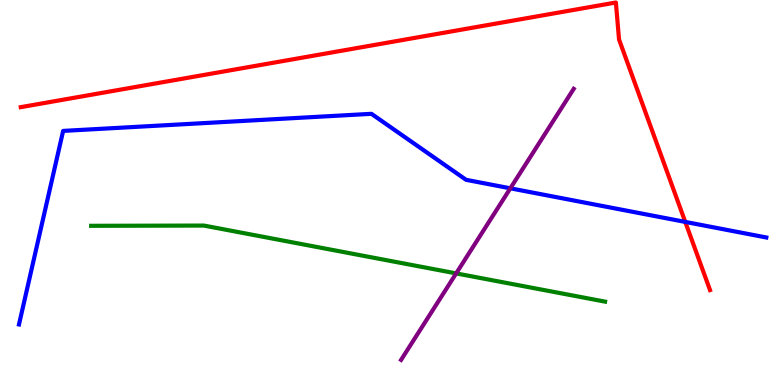[{'lines': ['blue', 'red'], 'intersections': [{'x': 8.84, 'y': 4.24}]}, {'lines': ['green', 'red'], 'intersections': []}, {'lines': ['purple', 'red'], 'intersections': []}, {'lines': ['blue', 'green'], 'intersections': []}, {'lines': ['blue', 'purple'], 'intersections': [{'x': 6.59, 'y': 5.11}]}, {'lines': ['green', 'purple'], 'intersections': [{'x': 5.89, 'y': 2.9}]}]